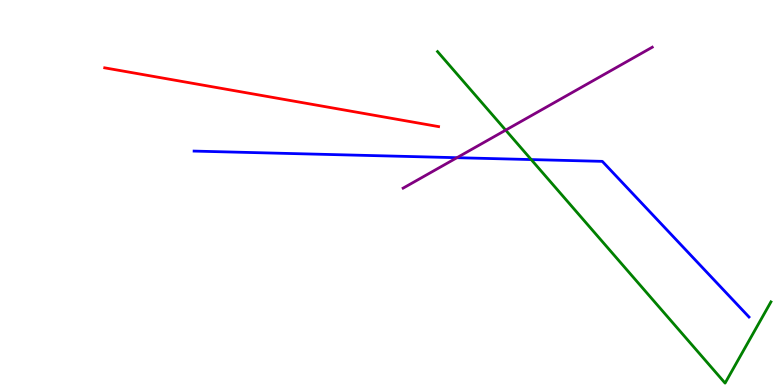[{'lines': ['blue', 'red'], 'intersections': []}, {'lines': ['green', 'red'], 'intersections': []}, {'lines': ['purple', 'red'], 'intersections': []}, {'lines': ['blue', 'green'], 'intersections': [{'x': 6.85, 'y': 5.86}]}, {'lines': ['blue', 'purple'], 'intersections': [{'x': 5.9, 'y': 5.9}]}, {'lines': ['green', 'purple'], 'intersections': [{'x': 6.52, 'y': 6.62}]}]